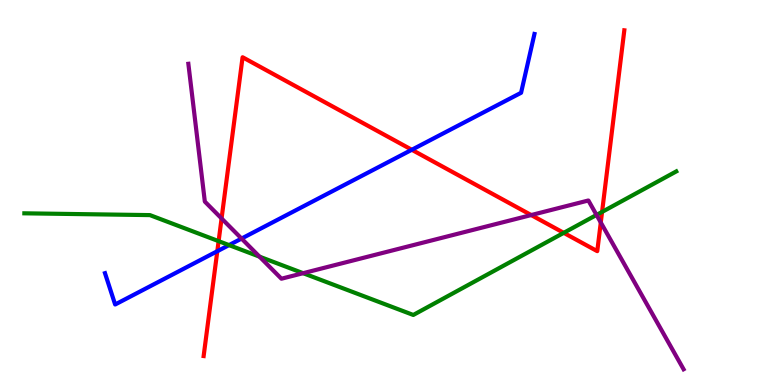[{'lines': ['blue', 'red'], 'intersections': [{'x': 2.8, 'y': 3.47}, {'x': 5.31, 'y': 6.11}]}, {'lines': ['green', 'red'], 'intersections': [{'x': 2.82, 'y': 3.74}, {'x': 7.27, 'y': 3.95}, {'x': 7.77, 'y': 4.5}]}, {'lines': ['purple', 'red'], 'intersections': [{'x': 2.86, 'y': 4.33}, {'x': 6.85, 'y': 4.41}, {'x': 7.75, 'y': 4.22}]}, {'lines': ['blue', 'green'], 'intersections': [{'x': 2.96, 'y': 3.63}]}, {'lines': ['blue', 'purple'], 'intersections': [{'x': 3.12, 'y': 3.8}]}, {'lines': ['green', 'purple'], 'intersections': [{'x': 3.35, 'y': 3.33}, {'x': 3.91, 'y': 2.9}, {'x': 7.7, 'y': 4.42}]}]